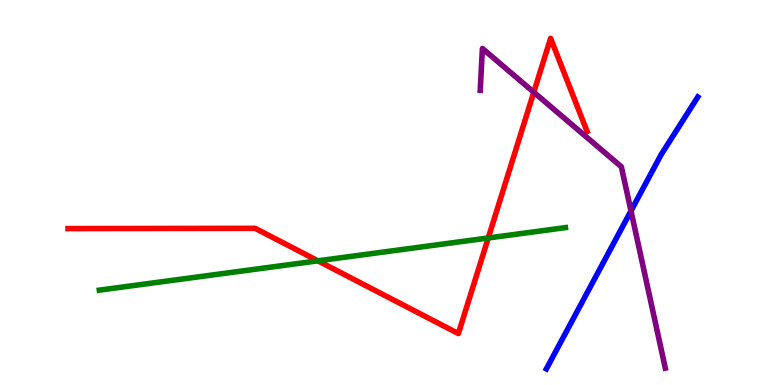[{'lines': ['blue', 'red'], 'intersections': []}, {'lines': ['green', 'red'], 'intersections': [{'x': 4.1, 'y': 3.23}, {'x': 6.3, 'y': 3.82}]}, {'lines': ['purple', 'red'], 'intersections': [{'x': 6.89, 'y': 7.6}]}, {'lines': ['blue', 'green'], 'intersections': []}, {'lines': ['blue', 'purple'], 'intersections': [{'x': 8.14, 'y': 4.52}]}, {'lines': ['green', 'purple'], 'intersections': []}]